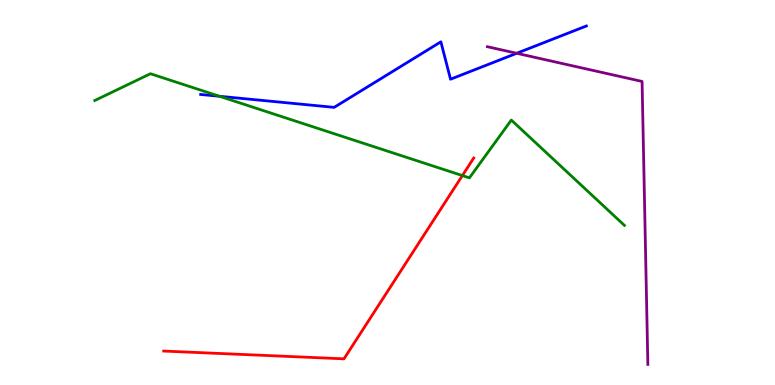[{'lines': ['blue', 'red'], 'intersections': []}, {'lines': ['green', 'red'], 'intersections': [{'x': 5.97, 'y': 5.44}]}, {'lines': ['purple', 'red'], 'intersections': []}, {'lines': ['blue', 'green'], 'intersections': [{'x': 2.83, 'y': 7.5}]}, {'lines': ['blue', 'purple'], 'intersections': [{'x': 6.67, 'y': 8.62}]}, {'lines': ['green', 'purple'], 'intersections': []}]